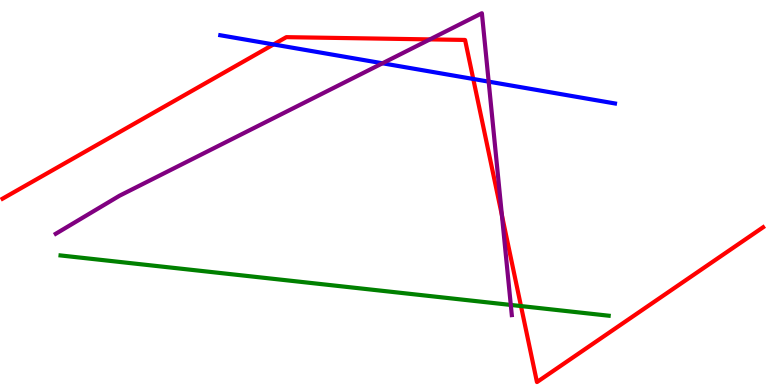[{'lines': ['blue', 'red'], 'intersections': [{'x': 3.53, 'y': 8.85}, {'x': 6.11, 'y': 7.95}]}, {'lines': ['green', 'red'], 'intersections': [{'x': 6.72, 'y': 2.05}]}, {'lines': ['purple', 'red'], 'intersections': [{'x': 5.55, 'y': 8.98}, {'x': 6.48, 'y': 4.41}]}, {'lines': ['blue', 'green'], 'intersections': []}, {'lines': ['blue', 'purple'], 'intersections': [{'x': 4.94, 'y': 8.36}, {'x': 6.31, 'y': 7.88}]}, {'lines': ['green', 'purple'], 'intersections': [{'x': 6.59, 'y': 2.08}]}]